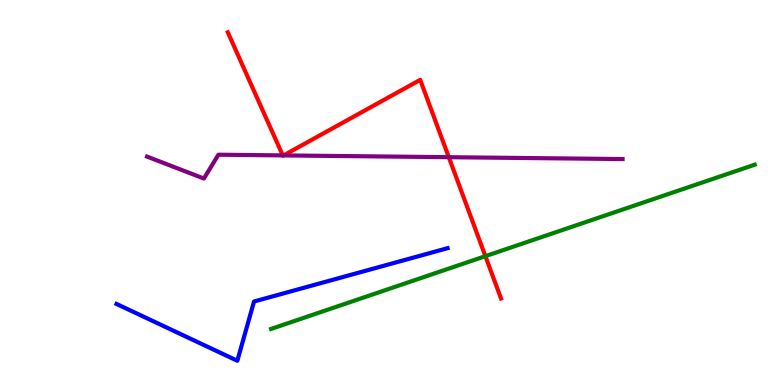[{'lines': ['blue', 'red'], 'intersections': []}, {'lines': ['green', 'red'], 'intersections': [{'x': 6.26, 'y': 3.35}]}, {'lines': ['purple', 'red'], 'intersections': [{'x': 3.65, 'y': 5.96}, {'x': 3.66, 'y': 5.96}, {'x': 5.79, 'y': 5.92}]}, {'lines': ['blue', 'green'], 'intersections': []}, {'lines': ['blue', 'purple'], 'intersections': []}, {'lines': ['green', 'purple'], 'intersections': []}]